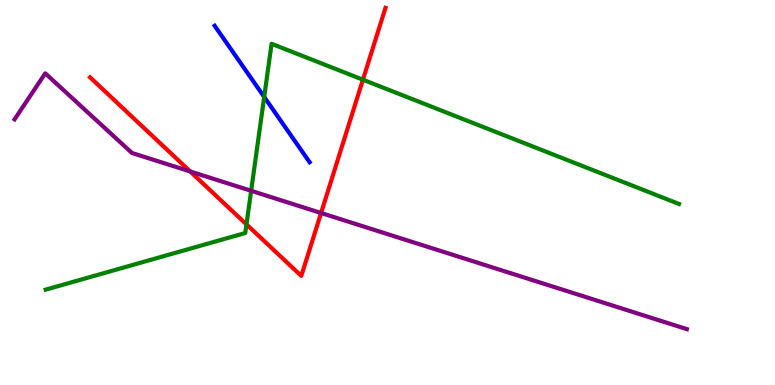[{'lines': ['blue', 'red'], 'intersections': []}, {'lines': ['green', 'red'], 'intersections': [{'x': 3.18, 'y': 4.17}, {'x': 4.68, 'y': 7.93}]}, {'lines': ['purple', 'red'], 'intersections': [{'x': 2.45, 'y': 5.55}, {'x': 4.14, 'y': 4.47}]}, {'lines': ['blue', 'green'], 'intersections': [{'x': 3.41, 'y': 7.48}]}, {'lines': ['blue', 'purple'], 'intersections': []}, {'lines': ['green', 'purple'], 'intersections': [{'x': 3.24, 'y': 5.04}]}]